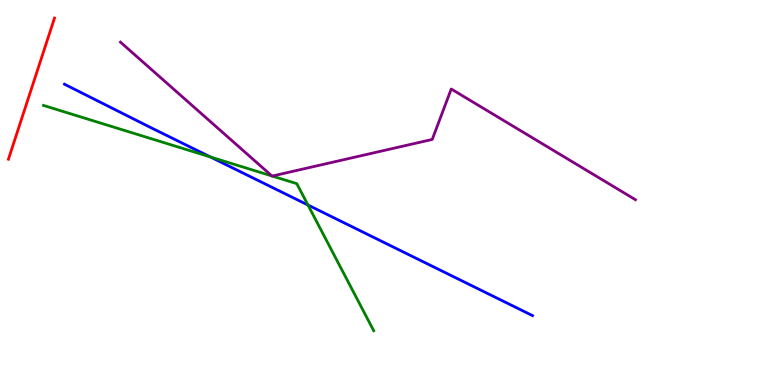[{'lines': ['blue', 'red'], 'intersections': []}, {'lines': ['green', 'red'], 'intersections': []}, {'lines': ['purple', 'red'], 'intersections': []}, {'lines': ['blue', 'green'], 'intersections': [{'x': 2.72, 'y': 5.92}, {'x': 3.97, 'y': 4.67}]}, {'lines': ['blue', 'purple'], 'intersections': []}, {'lines': ['green', 'purple'], 'intersections': [{'x': 3.51, 'y': 5.43}, {'x': 3.51, 'y': 5.43}]}]